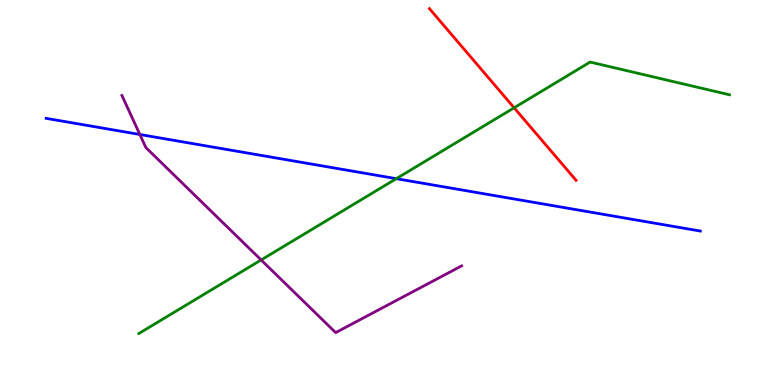[{'lines': ['blue', 'red'], 'intersections': []}, {'lines': ['green', 'red'], 'intersections': [{'x': 6.63, 'y': 7.2}]}, {'lines': ['purple', 'red'], 'intersections': []}, {'lines': ['blue', 'green'], 'intersections': [{'x': 5.11, 'y': 5.36}]}, {'lines': ['blue', 'purple'], 'intersections': [{'x': 1.8, 'y': 6.51}]}, {'lines': ['green', 'purple'], 'intersections': [{'x': 3.37, 'y': 3.25}]}]